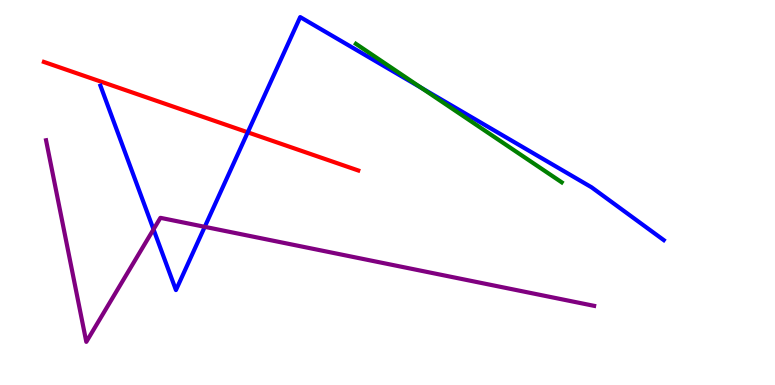[{'lines': ['blue', 'red'], 'intersections': [{'x': 3.2, 'y': 6.56}]}, {'lines': ['green', 'red'], 'intersections': []}, {'lines': ['purple', 'red'], 'intersections': []}, {'lines': ['blue', 'green'], 'intersections': [{'x': 5.44, 'y': 7.72}]}, {'lines': ['blue', 'purple'], 'intersections': [{'x': 1.98, 'y': 4.04}, {'x': 2.64, 'y': 4.11}]}, {'lines': ['green', 'purple'], 'intersections': []}]